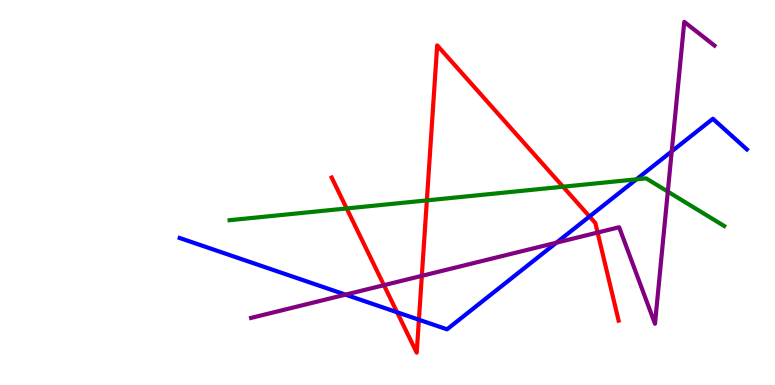[{'lines': ['blue', 'red'], 'intersections': [{'x': 5.12, 'y': 1.89}, {'x': 5.41, 'y': 1.7}, {'x': 7.61, 'y': 4.38}]}, {'lines': ['green', 'red'], 'intersections': [{'x': 4.47, 'y': 4.59}, {'x': 5.51, 'y': 4.8}, {'x': 7.26, 'y': 5.15}]}, {'lines': ['purple', 'red'], 'intersections': [{'x': 4.95, 'y': 2.59}, {'x': 5.44, 'y': 2.84}, {'x': 7.71, 'y': 3.96}]}, {'lines': ['blue', 'green'], 'intersections': [{'x': 8.21, 'y': 5.34}]}, {'lines': ['blue', 'purple'], 'intersections': [{'x': 4.46, 'y': 2.35}, {'x': 7.18, 'y': 3.7}, {'x': 8.67, 'y': 6.07}]}, {'lines': ['green', 'purple'], 'intersections': [{'x': 8.62, 'y': 5.02}]}]